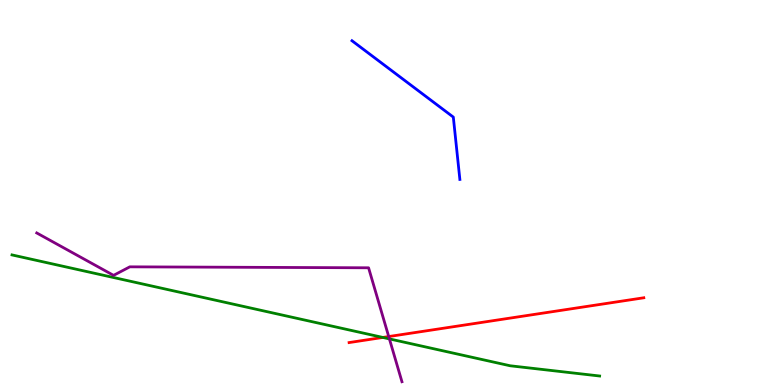[{'lines': ['blue', 'red'], 'intersections': []}, {'lines': ['green', 'red'], 'intersections': [{'x': 4.94, 'y': 1.24}]}, {'lines': ['purple', 'red'], 'intersections': [{'x': 5.02, 'y': 1.26}]}, {'lines': ['blue', 'green'], 'intersections': []}, {'lines': ['blue', 'purple'], 'intersections': []}, {'lines': ['green', 'purple'], 'intersections': [{'x': 5.02, 'y': 1.2}]}]